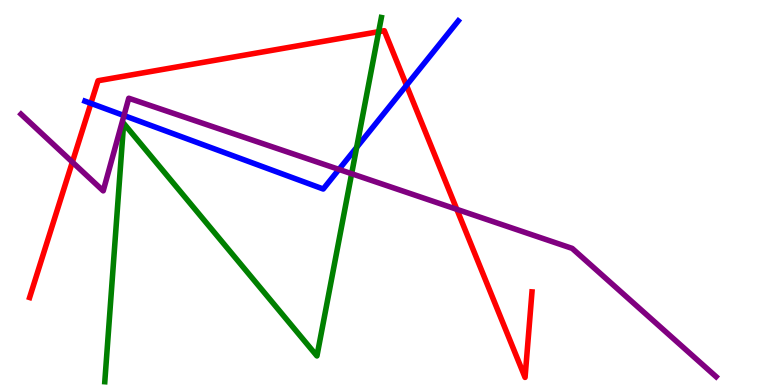[{'lines': ['blue', 'red'], 'intersections': [{'x': 1.17, 'y': 7.32}, {'x': 5.24, 'y': 7.78}]}, {'lines': ['green', 'red'], 'intersections': [{'x': 4.89, 'y': 9.18}]}, {'lines': ['purple', 'red'], 'intersections': [{'x': 0.934, 'y': 5.79}, {'x': 5.89, 'y': 4.56}]}, {'lines': ['blue', 'green'], 'intersections': [{'x': 4.6, 'y': 6.17}]}, {'lines': ['blue', 'purple'], 'intersections': [{'x': 1.6, 'y': 7.0}, {'x': 4.37, 'y': 5.6}]}, {'lines': ['green', 'purple'], 'intersections': [{'x': 4.54, 'y': 5.49}]}]